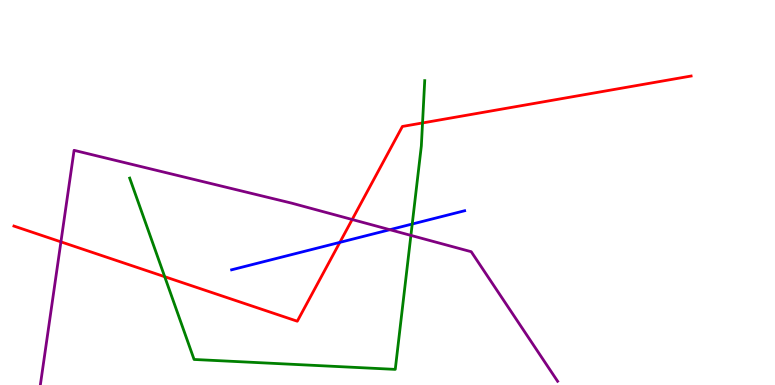[{'lines': ['blue', 'red'], 'intersections': [{'x': 4.39, 'y': 3.7}]}, {'lines': ['green', 'red'], 'intersections': [{'x': 2.13, 'y': 2.81}, {'x': 5.45, 'y': 6.81}]}, {'lines': ['purple', 'red'], 'intersections': [{'x': 0.786, 'y': 3.72}, {'x': 4.54, 'y': 4.3}]}, {'lines': ['blue', 'green'], 'intersections': [{'x': 5.32, 'y': 4.18}]}, {'lines': ['blue', 'purple'], 'intersections': [{'x': 5.03, 'y': 4.03}]}, {'lines': ['green', 'purple'], 'intersections': [{'x': 5.3, 'y': 3.89}]}]